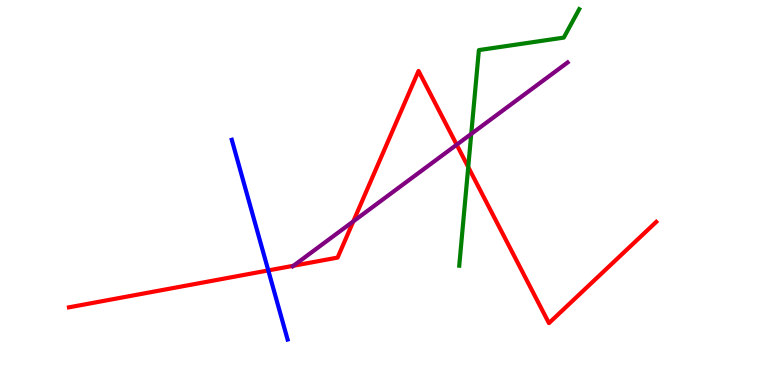[{'lines': ['blue', 'red'], 'intersections': [{'x': 3.46, 'y': 2.98}]}, {'lines': ['green', 'red'], 'intersections': [{'x': 6.04, 'y': 5.66}]}, {'lines': ['purple', 'red'], 'intersections': [{'x': 3.79, 'y': 3.1}, {'x': 4.56, 'y': 4.25}, {'x': 5.89, 'y': 6.24}]}, {'lines': ['blue', 'green'], 'intersections': []}, {'lines': ['blue', 'purple'], 'intersections': []}, {'lines': ['green', 'purple'], 'intersections': [{'x': 6.08, 'y': 6.52}]}]